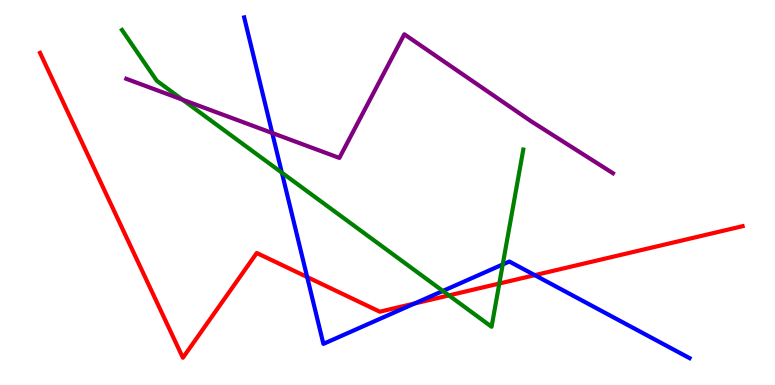[{'lines': ['blue', 'red'], 'intersections': [{'x': 3.96, 'y': 2.8}, {'x': 5.35, 'y': 2.12}, {'x': 6.9, 'y': 2.85}]}, {'lines': ['green', 'red'], 'intersections': [{'x': 5.79, 'y': 2.33}, {'x': 6.44, 'y': 2.64}]}, {'lines': ['purple', 'red'], 'intersections': []}, {'lines': ['blue', 'green'], 'intersections': [{'x': 3.64, 'y': 5.52}, {'x': 5.71, 'y': 2.44}, {'x': 6.49, 'y': 3.13}]}, {'lines': ['blue', 'purple'], 'intersections': [{'x': 3.51, 'y': 6.55}]}, {'lines': ['green', 'purple'], 'intersections': [{'x': 2.36, 'y': 7.41}]}]